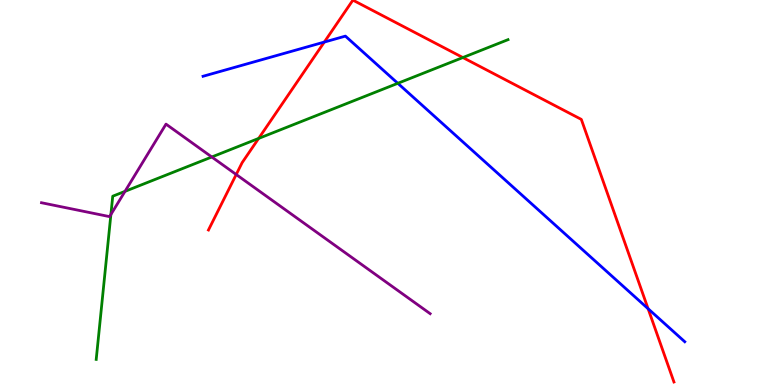[{'lines': ['blue', 'red'], 'intersections': [{'x': 4.18, 'y': 8.91}, {'x': 8.36, 'y': 1.98}]}, {'lines': ['green', 'red'], 'intersections': [{'x': 3.34, 'y': 6.4}, {'x': 5.97, 'y': 8.51}]}, {'lines': ['purple', 'red'], 'intersections': [{'x': 3.05, 'y': 5.47}]}, {'lines': ['blue', 'green'], 'intersections': [{'x': 5.13, 'y': 7.84}]}, {'lines': ['blue', 'purple'], 'intersections': []}, {'lines': ['green', 'purple'], 'intersections': [{'x': 1.43, 'y': 4.43}, {'x': 1.61, 'y': 5.03}, {'x': 2.73, 'y': 5.92}]}]